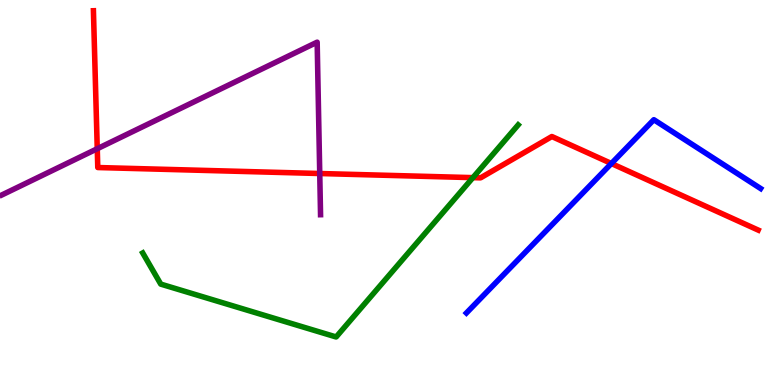[{'lines': ['blue', 'red'], 'intersections': [{'x': 7.89, 'y': 5.75}]}, {'lines': ['green', 'red'], 'intersections': [{'x': 6.1, 'y': 5.39}]}, {'lines': ['purple', 'red'], 'intersections': [{'x': 1.25, 'y': 6.14}, {'x': 4.13, 'y': 5.49}]}, {'lines': ['blue', 'green'], 'intersections': []}, {'lines': ['blue', 'purple'], 'intersections': []}, {'lines': ['green', 'purple'], 'intersections': []}]